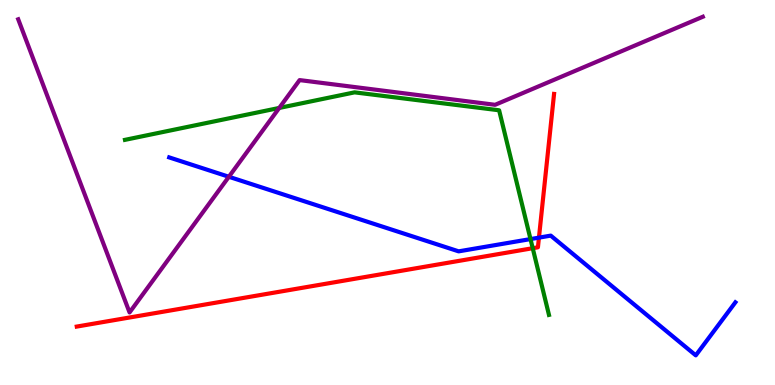[{'lines': ['blue', 'red'], 'intersections': [{'x': 6.95, 'y': 3.83}]}, {'lines': ['green', 'red'], 'intersections': [{'x': 6.87, 'y': 3.55}]}, {'lines': ['purple', 'red'], 'intersections': []}, {'lines': ['blue', 'green'], 'intersections': [{'x': 6.85, 'y': 3.79}]}, {'lines': ['blue', 'purple'], 'intersections': [{'x': 2.95, 'y': 5.41}]}, {'lines': ['green', 'purple'], 'intersections': [{'x': 3.6, 'y': 7.2}]}]